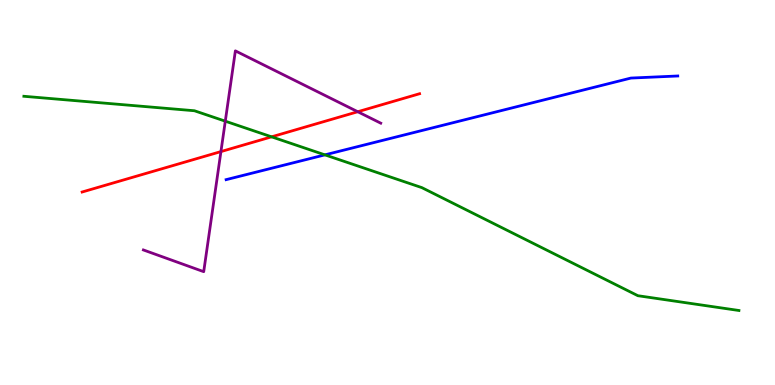[{'lines': ['blue', 'red'], 'intersections': []}, {'lines': ['green', 'red'], 'intersections': [{'x': 3.5, 'y': 6.45}]}, {'lines': ['purple', 'red'], 'intersections': [{'x': 2.85, 'y': 6.06}, {'x': 4.62, 'y': 7.1}]}, {'lines': ['blue', 'green'], 'intersections': [{'x': 4.19, 'y': 5.98}]}, {'lines': ['blue', 'purple'], 'intersections': []}, {'lines': ['green', 'purple'], 'intersections': [{'x': 2.91, 'y': 6.85}]}]